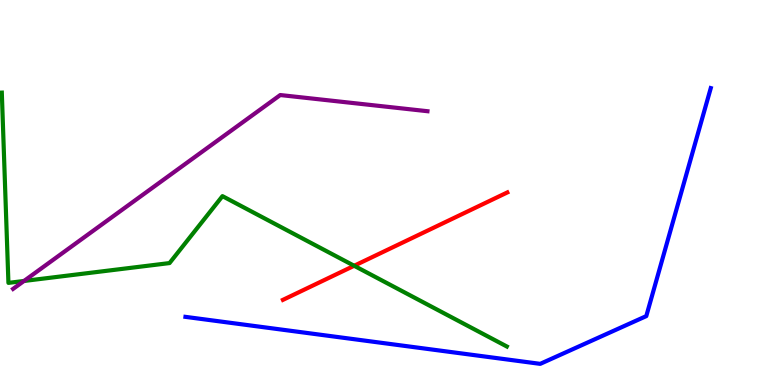[{'lines': ['blue', 'red'], 'intersections': []}, {'lines': ['green', 'red'], 'intersections': [{'x': 4.57, 'y': 3.1}]}, {'lines': ['purple', 'red'], 'intersections': []}, {'lines': ['blue', 'green'], 'intersections': []}, {'lines': ['blue', 'purple'], 'intersections': []}, {'lines': ['green', 'purple'], 'intersections': [{'x': 0.31, 'y': 2.7}]}]